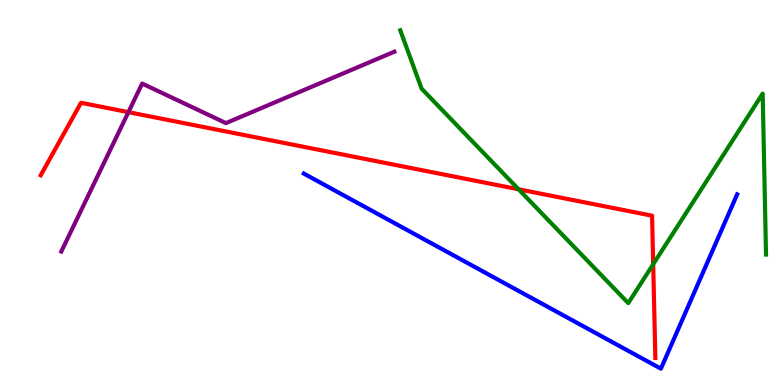[{'lines': ['blue', 'red'], 'intersections': []}, {'lines': ['green', 'red'], 'intersections': [{'x': 6.69, 'y': 5.08}, {'x': 8.43, 'y': 3.14}]}, {'lines': ['purple', 'red'], 'intersections': [{'x': 1.66, 'y': 7.09}]}, {'lines': ['blue', 'green'], 'intersections': []}, {'lines': ['blue', 'purple'], 'intersections': []}, {'lines': ['green', 'purple'], 'intersections': []}]